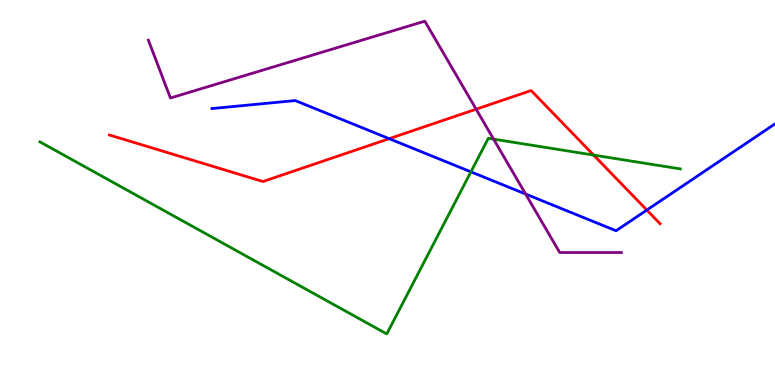[{'lines': ['blue', 'red'], 'intersections': [{'x': 5.02, 'y': 6.4}, {'x': 8.35, 'y': 4.54}]}, {'lines': ['green', 'red'], 'intersections': [{'x': 7.66, 'y': 5.97}]}, {'lines': ['purple', 'red'], 'intersections': [{'x': 6.14, 'y': 7.16}]}, {'lines': ['blue', 'green'], 'intersections': [{'x': 6.08, 'y': 5.54}]}, {'lines': ['blue', 'purple'], 'intersections': [{'x': 6.78, 'y': 4.96}]}, {'lines': ['green', 'purple'], 'intersections': [{'x': 6.37, 'y': 6.39}]}]